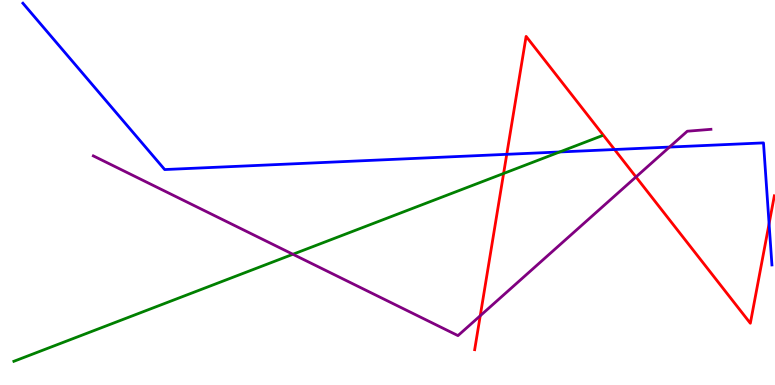[{'lines': ['blue', 'red'], 'intersections': [{'x': 6.54, 'y': 5.99}, {'x': 7.93, 'y': 6.12}, {'x': 9.92, 'y': 4.19}]}, {'lines': ['green', 'red'], 'intersections': [{'x': 6.5, 'y': 5.49}]}, {'lines': ['purple', 'red'], 'intersections': [{'x': 6.2, 'y': 1.8}, {'x': 8.21, 'y': 5.4}]}, {'lines': ['blue', 'green'], 'intersections': [{'x': 7.22, 'y': 6.05}]}, {'lines': ['blue', 'purple'], 'intersections': [{'x': 8.64, 'y': 6.18}]}, {'lines': ['green', 'purple'], 'intersections': [{'x': 3.78, 'y': 3.4}]}]